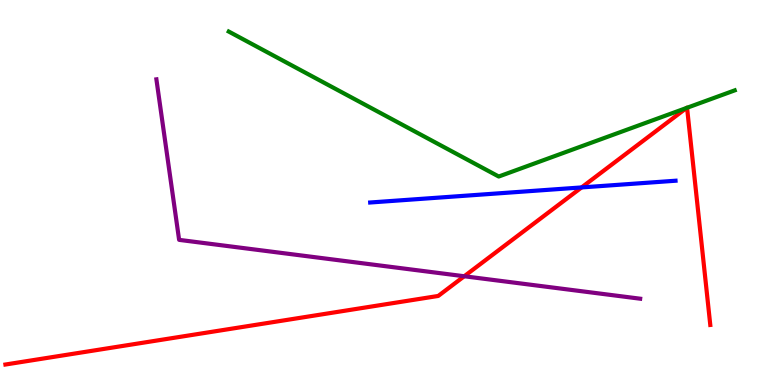[{'lines': ['blue', 'red'], 'intersections': [{'x': 7.5, 'y': 5.13}]}, {'lines': ['green', 'red'], 'intersections': [{'x': 8.86, 'y': 7.2}, {'x': 8.87, 'y': 7.2}]}, {'lines': ['purple', 'red'], 'intersections': [{'x': 5.99, 'y': 2.82}]}, {'lines': ['blue', 'green'], 'intersections': []}, {'lines': ['blue', 'purple'], 'intersections': []}, {'lines': ['green', 'purple'], 'intersections': []}]